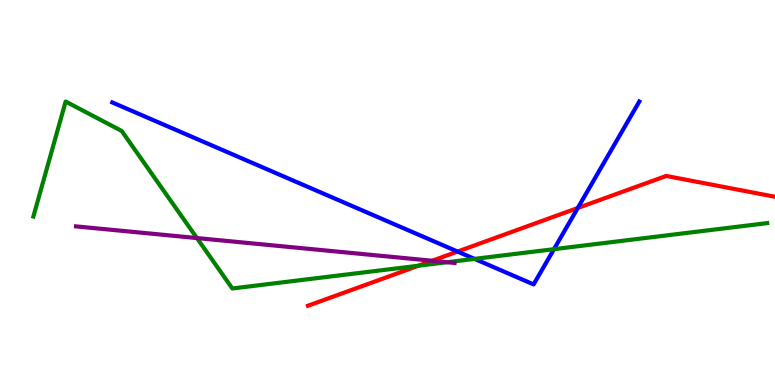[{'lines': ['blue', 'red'], 'intersections': [{'x': 5.9, 'y': 3.47}, {'x': 7.46, 'y': 4.6}]}, {'lines': ['green', 'red'], 'intersections': [{'x': 5.4, 'y': 3.1}]}, {'lines': ['purple', 'red'], 'intersections': [{'x': 5.58, 'y': 3.23}]}, {'lines': ['blue', 'green'], 'intersections': [{'x': 6.12, 'y': 3.28}, {'x': 7.15, 'y': 3.53}]}, {'lines': ['blue', 'purple'], 'intersections': []}, {'lines': ['green', 'purple'], 'intersections': [{'x': 2.54, 'y': 3.82}, {'x': 5.77, 'y': 3.19}]}]